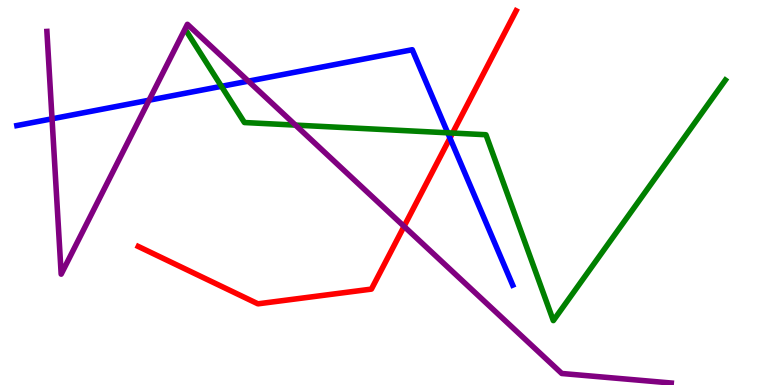[{'lines': ['blue', 'red'], 'intersections': [{'x': 5.81, 'y': 6.41}]}, {'lines': ['green', 'red'], 'intersections': [{'x': 5.84, 'y': 6.54}]}, {'lines': ['purple', 'red'], 'intersections': [{'x': 5.21, 'y': 4.12}]}, {'lines': ['blue', 'green'], 'intersections': [{'x': 2.86, 'y': 7.76}, {'x': 5.78, 'y': 6.55}]}, {'lines': ['blue', 'purple'], 'intersections': [{'x': 0.671, 'y': 6.91}, {'x': 1.92, 'y': 7.4}, {'x': 3.2, 'y': 7.89}]}, {'lines': ['green', 'purple'], 'intersections': [{'x': 3.81, 'y': 6.75}]}]